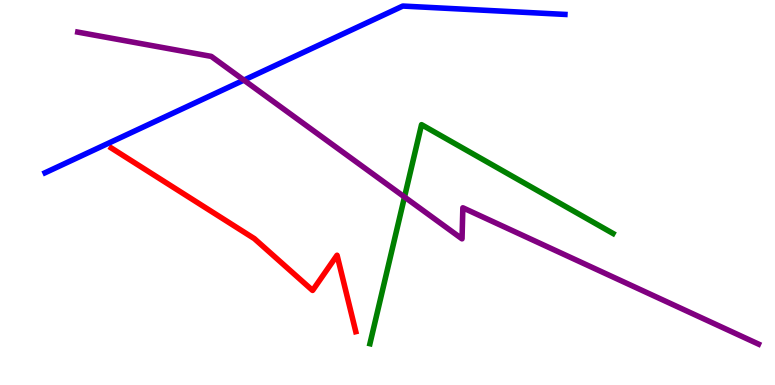[{'lines': ['blue', 'red'], 'intersections': []}, {'lines': ['green', 'red'], 'intersections': []}, {'lines': ['purple', 'red'], 'intersections': []}, {'lines': ['blue', 'green'], 'intersections': []}, {'lines': ['blue', 'purple'], 'intersections': [{'x': 3.15, 'y': 7.92}]}, {'lines': ['green', 'purple'], 'intersections': [{'x': 5.22, 'y': 4.88}]}]